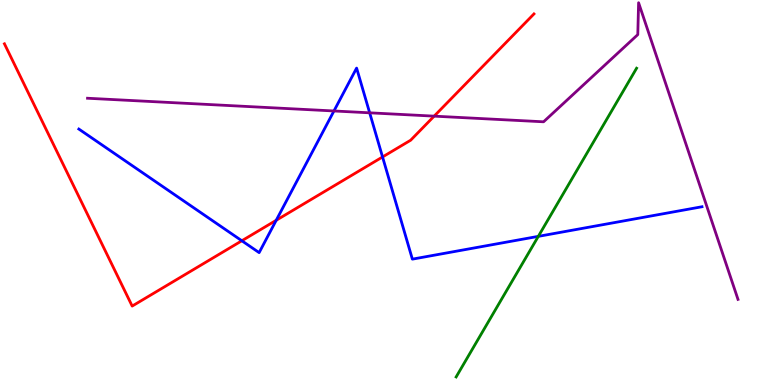[{'lines': ['blue', 'red'], 'intersections': [{'x': 3.12, 'y': 3.75}, {'x': 3.56, 'y': 4.28}, {'x': 4.94, 'y': 5.92}]}, {'lines': ['green', 'red'], 'intersections': []}, {'lines': ['purple', 'red'], 'intersections': [{'x': 5.6, 'y': 6.98}]}, {'lines': ['blue', 'green'], 'intersections': [{'x': 6.95, 'y': 3.86}]}, {'lines': ['blue', 'purple'], 'intersections': [{'x': 4.31, 'y': 7.12}, {'x': 4.77, 'y': 7.07}]}, {'lines': ['green', 'purple'], 'intersections': []}]